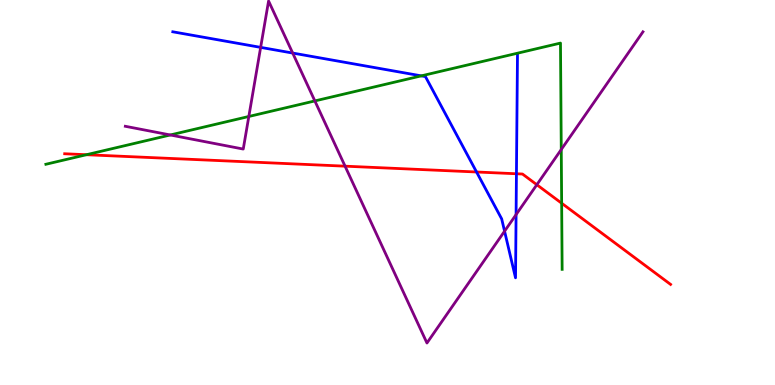[{'lines': ['blue', 'red'], 'intersections': [{'x': 6.15, 'y': 5.53}, {'x': 6.66, 'y': 5.49}]}, {'lines': ['green', 'red'], 'intersections': [{'x': 1.12, 'y': 5.98}, {'x': 7.25, 'y': 4.72}]}, {'lines': ['purple', 'red'], 'intersections': [{'x': 4.45, 'y': 5.68}, {'x': 6.93, 'y': 5.2}]}, {'lines': ['blue', 'green'], 'intersections': [{'x': 5.44, 'y': 8.03}]}, {'lines': ['blue', 'purple'], 'intersections': [{'x': 3.36, 'y': 8.77}, {'x': 3.78, 'y': 8.62}, {'x': 6.51, 'y': 3.99}, {'x': 6.66, 'y': 4.43}]}, {'lines': ['green', 'purple'], 'intersections': [{'x': 2.2, 'y': 6.49}, {'x': 3.21, 'y': 6.97}, {'x': 4.06, 'y': 7.38}, {'x': 7.24, 'y': 6.12}]}]